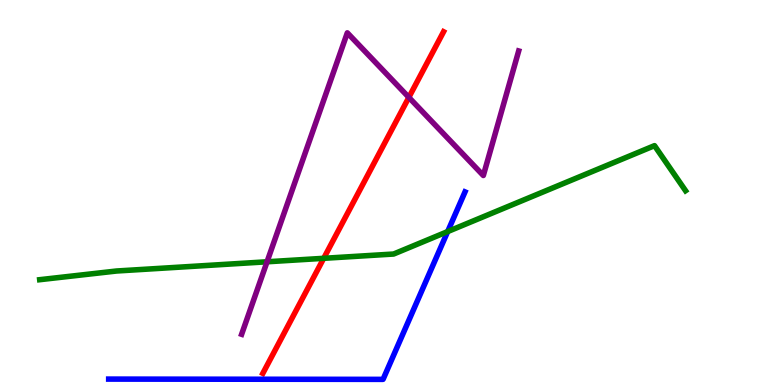[{'lines': ['blue', 'red'], 'intersections': []}, {'lines': ['green', 'red'], 'intersections': [{'x': 4.18, 'y': 3.29}]}, {'lines': ['purple', 'red'], 'intersections': [{'x': 5.28, 'y': 7.47}]}, {'lines': ['blue', 'green'], 'intersections': [{'x': 5.78, 'y': 3.99}]}, {'lines': ['blue', 'purple'], 'intersections': []}, {'lines': ['green', 'purple'], 'intersections': [{'x': 3.45, 'y': 3.2}]}]